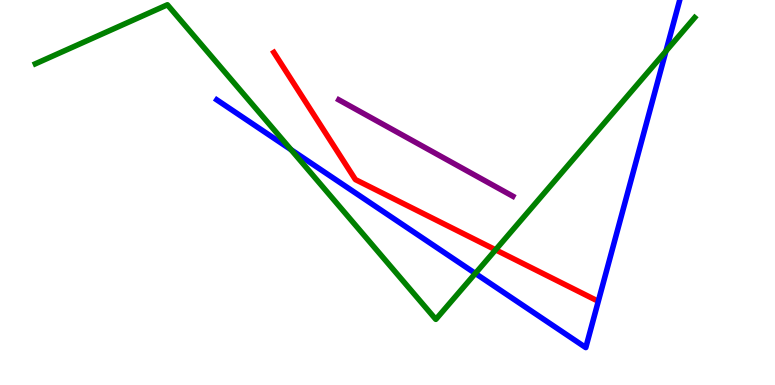[{'lines': ['blue', 'red'], 'intersections': []}, {'lines': ['green', 'red'], 'intersections': [{'x': 6.39, 'y': 3.51}]}, {'lines': ['purple', 'red'], 'intersections': []}, {'lines': ['blue', 'green'], 'intersections': [{'x': 3.76, 'y': 6.11}, {'x': 6.13, 'y': 2.9}, {'x': 8.59, 'y': 8.67}]}, {'lines': ['blue', 'purple'], 'intersections': []}, {'lines': ['green', 'purple'], 'intersections': []}]